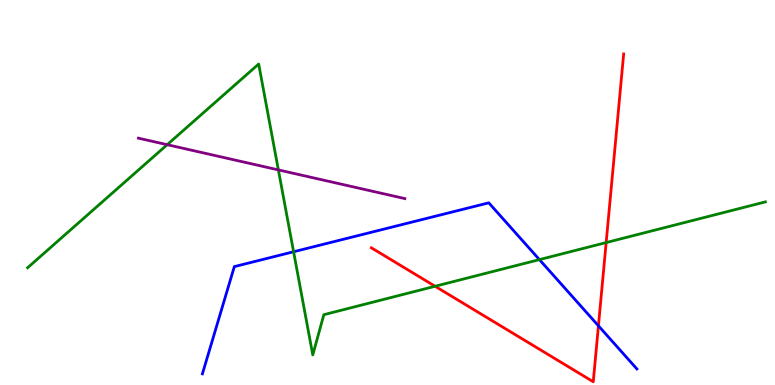[{'lines': ['blue', 'red'], 'intersections': [{'x': 7.72, 'y': 1.54}]}, {'lines': ['green', 'red'], 'intersections': [{'x': 5.61, 'y': 2.56}, {'x': 7.82, 'y': 3.7}]}, {'lines': ['purple', 'red'], 'intersections': []}, {'lines': ['blue', 'green'], 'intersections': [{'x': 3.79, 'y': 3.46}, {'x': 6.96, 'y': 3.26}]}, {'lines': ['blue', 'purple'], 'intersections': []}, {'lines': ['green', 'purple'], 'intersections': [{'x': 2.16, 'y': 6.24}, {'x': 3.59, 'y': 5.59}]}]